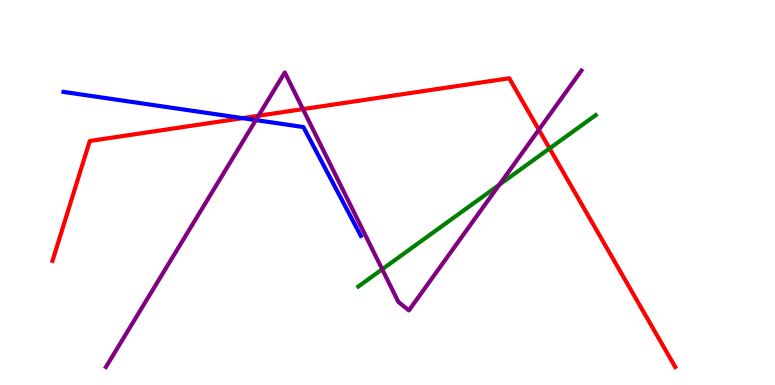[{'lines': ['blue', 'red'], 'intersections': [{'x': 3.13, 'y': 6.93}]}, {'lines': ['green', 'red'], 'intersections': [{'x': 7.09, 'y': 6.14}]}, {'lines': ['purple', 'red'], 'intersections': [{'x': 3.34, 'y': 6.99}, {'x': 3.91, 'y': 7.17}, {'x': 6.95, 'y': 6.63}]}, {'lines': ['blue', 'green'], 'intersections': []}, {'lines': ['blue', 'purple'], 'intersections': [{'x': 3.3, 'y': 6.88}]}, {'lines': ['green', 'purple'], 'intersections': [{'x': 4.93, 'y': 3.01}, {'x': 6.44, 'y': 5.2}]}]